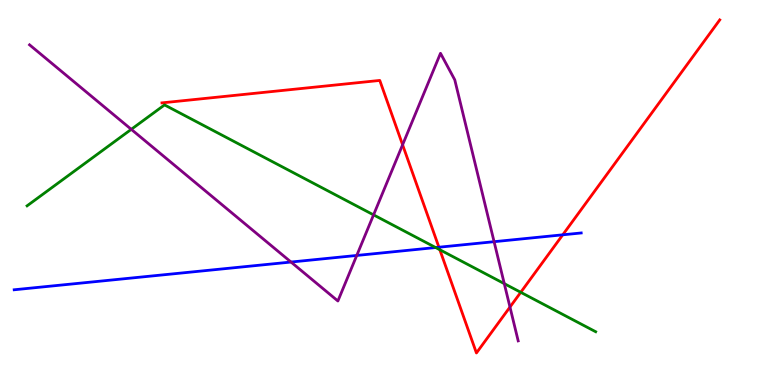[{'lines': ['blue', 'red'], 'intersections': [{'x': 5.66, 'y': 3.58}, {'x': 7.26, 'y': 3.9}]}, {'lines': ['green', 'red'], 'intersections': [{'x': 5.68, 'y': 3.51}, {'x': 6.72, 'y': 2.41}]}, {'lines': ['purple', 'red'], 'intersections': [{'x': 5.19, 'y': 6.24}, {'x': 6.58, 'y': 2.02}]}, {'lines': ['blue', 'green'], 'intersections': [{'x': 5.62, 'y': 3.57}]}, {'lines': ['blue', 'purple'], 'intersections': [{'x': 3.75, 'y': 3.19}, {'x': 4.6, 'y': 3.36}, {'x': 6.38, 'y': 3.72}]}, {'lines': ['green', 'purple'], 'intersections': [{'x': 1.69, 'y': 6.64}, {'x': 4.82, 'y': 4.42}, {'x': 6.51, 'y': 2.63}]}]